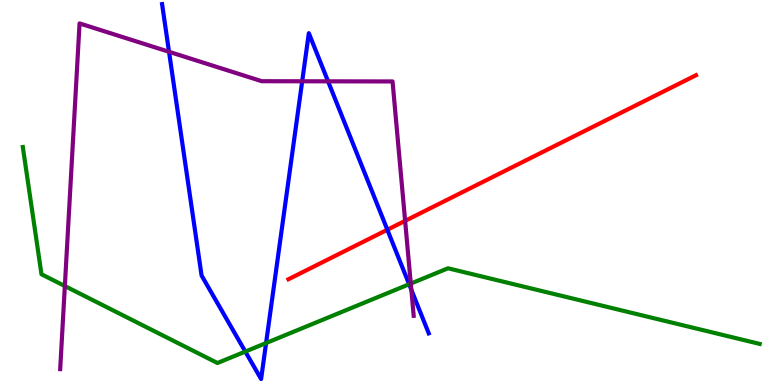[{'lines': ['blue', 'red'], 'intersections': [{'x': 5.0, 'y': 4.03}]}, {'lines': ['green', 'red'], 'intersections': []}, {'lines': ['purple', 'red'], 'intersections': [{'x': 5.23, 'y': 4.26}]}, {'lines': ['blue', 'green'], 'intersections': [{'x': 3.17, 'y': 0.868}, {'x': 3.43, 'y': 1.09}, {'x': 5.28, 'y': 2.62}]}, {'lines': ['blue', 'purple'], 'intersections': [{'x': 2.18, 'y': 8.65}, {'x': 3.9, 'y': 7.89}, {'x': 4.23, 'y': 7.89}, {'x': 5.31, 'y': 2.47}]}, {'lines': ['green', 'purple'], 'intersections': [{'x': 0.837, 'y': 2.57}, {'x': 5.3, 'y': 2.63}]}]